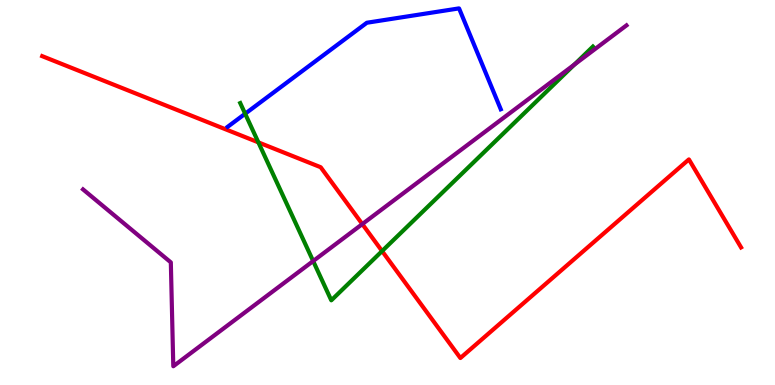[{'lines': ['blue', 'red'], 'intersections': []}, {'lines': ['green', 'red'], 'intersections': [{'x': 3.33, 'y': 6.3}, {'x': 4.93, 'y': 3.48}]}, {'lines': ['purple', 'red'], 'intersections': [{'x': 4.68, 'y': 4.18}]}, {'lines': ['blue', 'green'], 'intersections': [{'x': 3.16, 'y': 7.05}]}, {'lines': ['blue', 'purple'], 'intersections': []}, {'lines': ['green', 'purple'], 'intersections': [{'x': 4.04, 'y': 3.22}, {'x': 7.41, 'y': 8.32}]}]